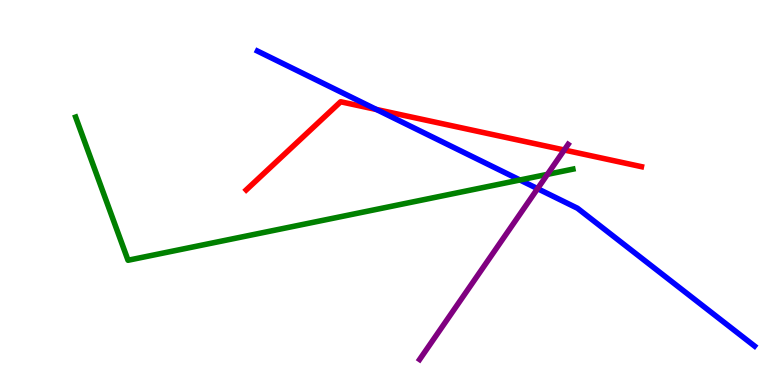[{'lines': ['blue', 'red'], 'intersections': [{'x': 4.86, 'y': 7.16}]}, {'lines': ['green', 'red'], 'intersections': []}, {'lines': ['purple', 'red'], 'intersections': [{'x': 7.28, 'y': 6.1}]}, {'lines': ['blue', 'green'], 'intersections': [{'x': 6.71, 'y': 5.33}]}, {'lines': ['blue', 'purple'], 'intersections': [{'x': 6.94, 'y': 5.1}]}, {'lines': ['green', 'purple'], 'intersections': [{'x': 7.06, 'y': 5.47}]}]